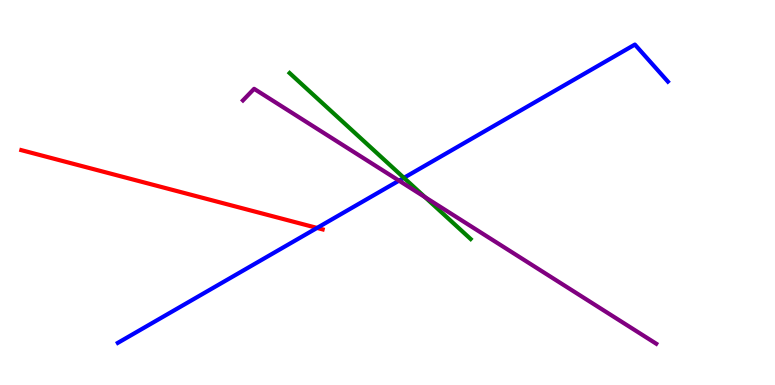[{'lines': ['blue', 'red'], 'intersections': [{'x': 4.09, 'y': 4.08}]}, {'lines': ['green', 'red'], 'intersections': []}, {'lines': ['purple', 'red'], 'intersections': []}, {'lines': ['blue', 'green'], 'intersections': [{'x': 5.21, 'y': 5.38}]}, {'lines': ['blue', 'purple'], 'intersections': [{'x': 5.15, 'y': 5.31}]}, {'lines': ['green', 'purple'], 'intersections': [{'x': 5.48, 'y': 4.88}]}]